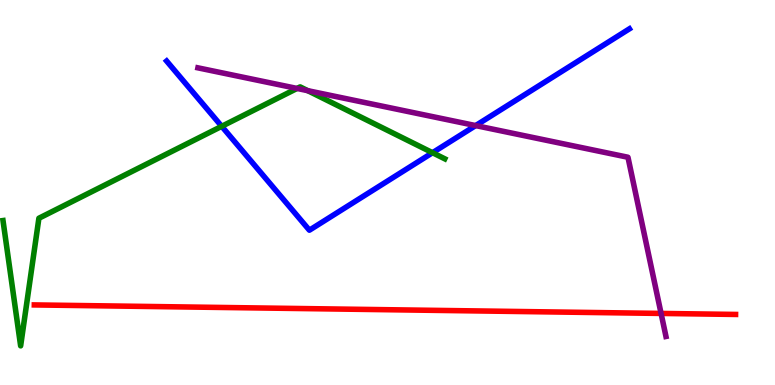[{'lines': ['blue', 'red'], 'intersections': []}, {'lines': ['green', 'red'], 'intersections': []}, {'lines': ['purple', 'red'], 'intersections': [{'x': 8.53, 'y': 1.86}]}, {'lines': ['blue', 'green'], 'intersections': [{'x': 2.86, 'y': 6.72}, {'x': 5.58, 'y': 6.03}]}, {'lines': ['blue', 'purple'], 'intersections': [{'x': 6.14, 'y': 6.74}]}, {'lines': ['green', 'purple'], 'intersections': [{'x': 3.83, 'y': 7.7}, {'x': 3.97, 'y': 7.64}]}]